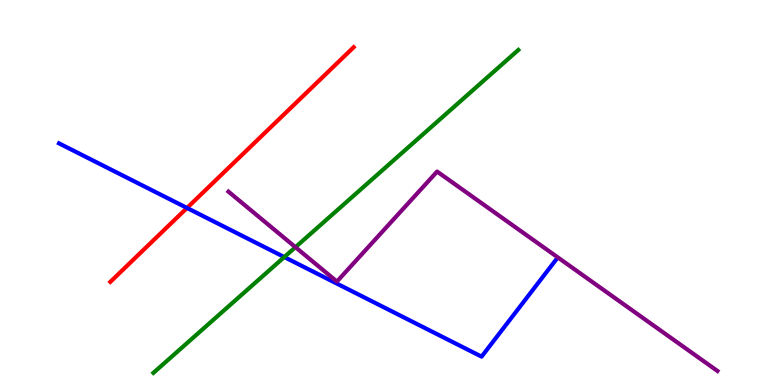[{'lines': ['blue', 'red'], 'intersections': [{'x': 2.41, 'y': 4.6}]}, {'lines': ['green', 'red'], 'intersections': []}, {'lines': ['purple', 'red'], 'intersections': []}, {'lines': ['blue', 'green'], 'intersections': [{'x': 3.67, 'y': 3.32}]}, {'lines': ['blue', 'purple'], 'intersections': []}, {'lines': ['green', 'purple'], 'intersections': [{'x': 3.81, 'y': 3.58}]}]